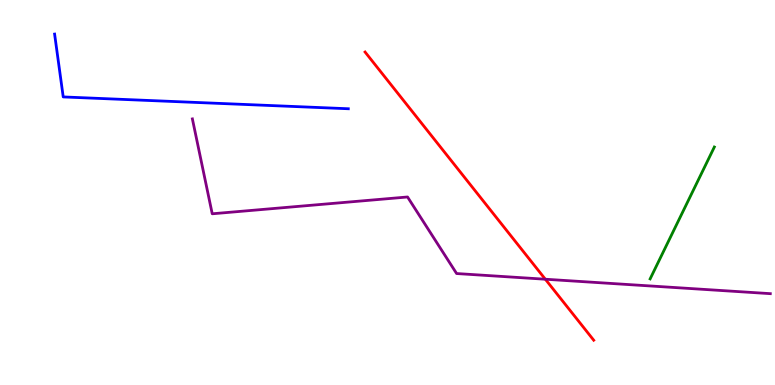[{'lines': ['blue', 'red'], 'intersections': []}, {'lines': ['green', 'red'], 'intersections': []}, {'lines': ['purple', 'red'], 'intersections': [{'x': 7.04, 'y': 2.75}]}, {'lines': ['blue', 'green'], 'intersections': []}, {'lines': ['blue', 'purple'], 'intersections': []}, {'lines': ['green', 'purple'], 'intersections': []}]